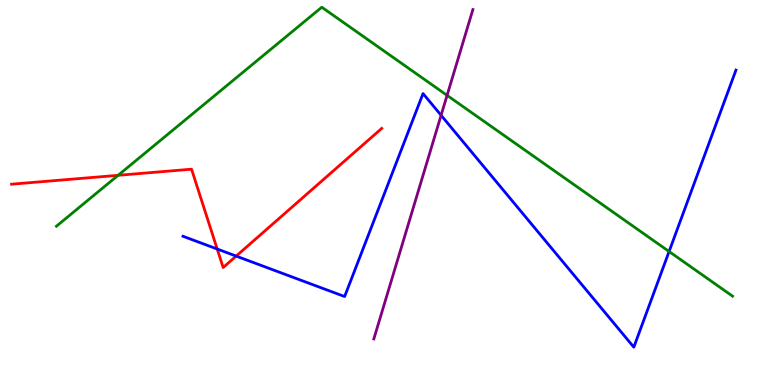[{'lines': ['blue', 'red'], 'intersections': [{'x': 2.8, 'y': 3.53}, {'x': 3.05, 'y': 3.35}]}, {'lines': ['green', 'red'], 'intersections': [{'x': 1.52, 'y': 5.45}]}, {'lines': ['purple', 'red'], 'intersections': []}, {'lines': ['blue', 'green'], 'intersections': [{'x': 8.63, 'y': 3.47}]}, {'lines': ['blue', 'purple'], 'intersections': [{'x': 5.69, 'y': 7.01}]}, {'lines': ['green', 'purple'], 'intersections': [{'x': 5.77, 'y': 7.52}]}]